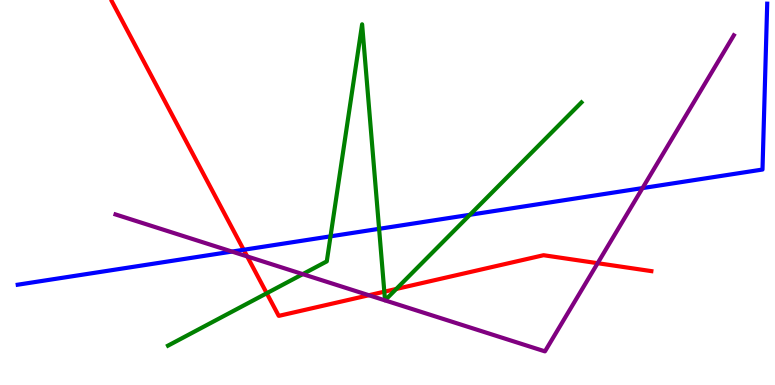[{'lines': ['blue', 'red'], 'intersections': [{'x': 3.14, 'y': 3.51}]}, {'lines': ['green', 'red'], 'intersections': [{'x': 3.44, 'y': 2.38}, {'x': 4.96, 'y': 2.42}, {'x': 5.11, 'y': 2.49}]}, {'lines': ['purple', 'red'], 'intersections': [{'x': 3.19, 'y': 3.34}, {'x': 4.76, 'y': 2.33}, {'x': 7.71, 'y': 3.16}]}, {'lines': ['blue', 'green'], 'intersections': [{'x': 4.26, 'y': 3.86}, {'x': 4.89, 'y': 4.06}, {'x': 6.06, 'y': 4.42}]}, {'lines': ['blue', 'purple'], 'intersections': [{'x': 2.99, 'y': 3.47}, {'x': 8.29, 'y': 5.11}]}, {'lines': ['green', 'purple'], 'intersections': [{'x': 3.91, 'y': 2.88}]}]